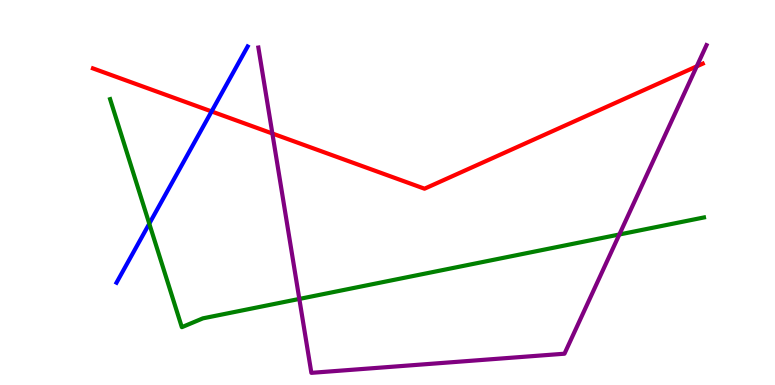[{'lines': ['blue', 'red'], 'intersections': [{'x': 2.73, 'y': 7.11}]}, {'lines': ['green', 'red'], 'intersections': []}, {'lines': ['purple', 'red'], 'intersections': [{'x': 3.51, 'y': 6.53}, {'x': 8.99, 'y': 8.28}]}, {'lines': ['blue', 'green'], 'intersections': [{'x': 1.93, 'y': 4.19}]}, {'lines': ['blue', 'purple'], 'intersections': []}, {'lines': ['green', 'purple'], 'intersections': [{'x': 3.86, 'y': 2.24}, {'x': 7.99, 'y': 3.91}]}]